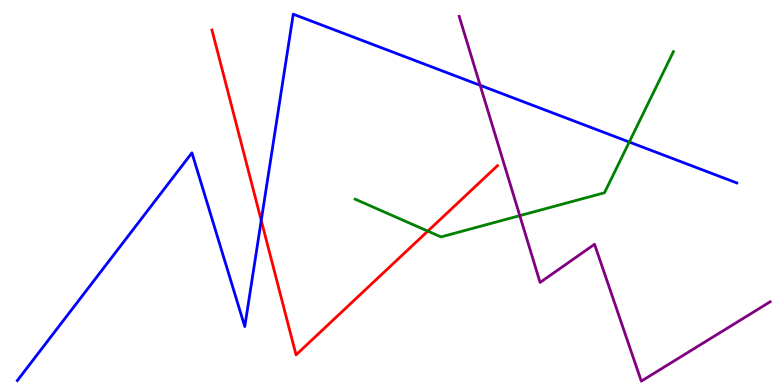[{'lines': ['blue', 'red'], 'intersections': [{'x': 3.37, 'y': 4.27}]}, {'lines': ['green', 'red'], 'intersections': [{'x': 5.52, 'y': 4.0}]}, {'lines': ['purple', 'red'], 'intersections': []}, {'lines': ['blue', 'green'], 'intersections': [{'x': 8.12, 'y': 6.31}]}, {'lines': ['blue', 'purple'], 'intersections': [{'x': 6.2, 'y': 7.78}]}, {'lines': ['green', 'purple'], 'intersections': [{'x': 6.71, 'y': 4.4}]}]